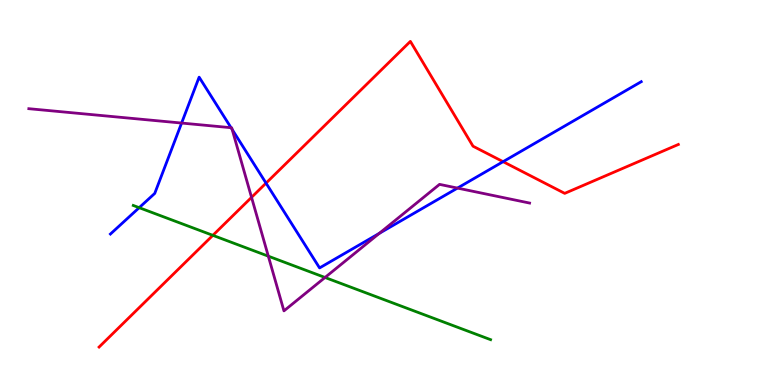[{'lines': ['blue', 'red'], 'intersections': [{'x': 3.43, 'y': 5.24}, {'x': 6.49, 'y': 5.8}]}, {'lines': ['green', 'red'], 'intersections': [{'x': 2.75, 'y': 3.89}]}, {'lines': ['purple', 'red'], 'intersections': [{'x': 3.25, 'y': 4.87}]}, {'lines': ['blue', 'green'], 'intersections': [{'x': 1.8, 'y': 4.61}]}, {'lines': ['blue', 'purple'], 'intersections': [{'x': 2.34, 'y': 6.8}, {'x': 2.98, 'y': 6.68}, {'x': 3.0, 'y': 6.64}, {'x': 4.89, 'y': 3.94}, {'x': 5.9, 'y': 5.11}]}, {'lines': ['green', 'purple'], 'intersections': [{'x': 3.46, 'y': 3.35}, {'x': 4.19, 'y': 2.79}]}]